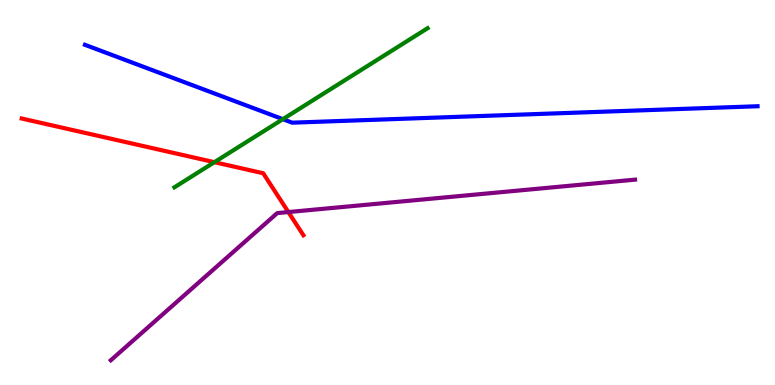[{'lines': ['blue', 'red'], 'intersections': []}, {'lines': ['green', 'red'], 'intersections': [{'x': 2.77, 'y': 5.79}]}, {'lines': ['purple', 'red'], 'intersections': [{'x': 3.72, 'y': 4.49}]}, {'lines': ['blue', 'green'], 'intersections': [{'x': 3.65, 'y': 6.9}]}, {'lines': ['blue', 'purple'], 'intersections': []}, {'lines': ['green', 'purple'], 'intersections': []}]